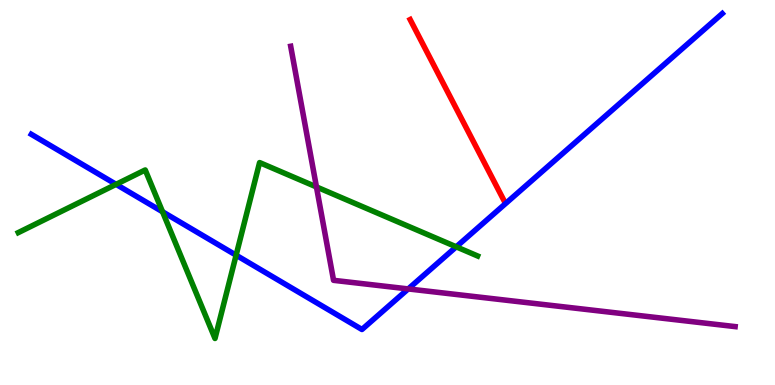[{'lines': ['blue', 'red'], 'intersections': []}, {'lines': ['green', 'red'], 'intersections': []}, {'lines': ['purple', 'red'], 'intersections': []}, {'lines': ['blue', 'green'], 'intersections': [{'x': 1.5, 'y': 5.21}, {'x': 2.1, 'y': 4.5}, {'x': 3.05, 'y': 3.37}, {'x': 5.89, 'y': 3.59}]}, {'lines': ['blue', 'purple'], 'intersections': [{'x': 5.27, 'y': 2.5}]}, {'lines': ['green', 'purple'], 'intersections': [{'x': 4.08, 'y': 5.14}]}]